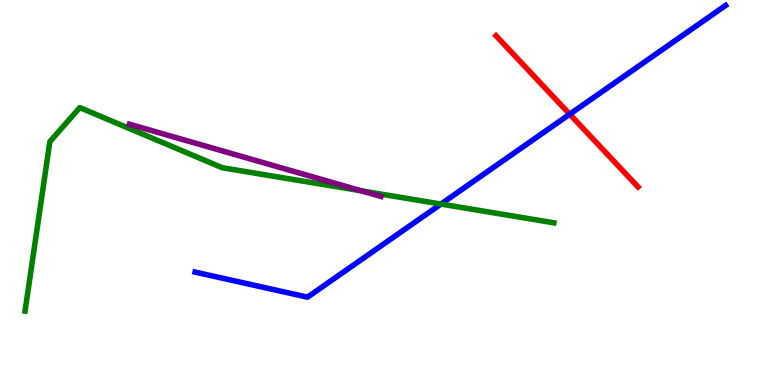[{'lines': ['blue', 'red'], 'intersections': [{'x': 7.35, 'y': 7.03}]}, {'lines': ['green', 'red'], 'intersections': []}, {'lines': ['purple', 'red'], 'intersections': []}, {'lines': ['blue', 'green'], 'intersections': [{'x': 5.69, 'y': 4.7}]}, {'lines': ['blue', 'purple'], 'intersections': []}, {'lines': ['green', 'purple'], 'intersections': [{'x': 4.66, 'y': 5.04}]}]